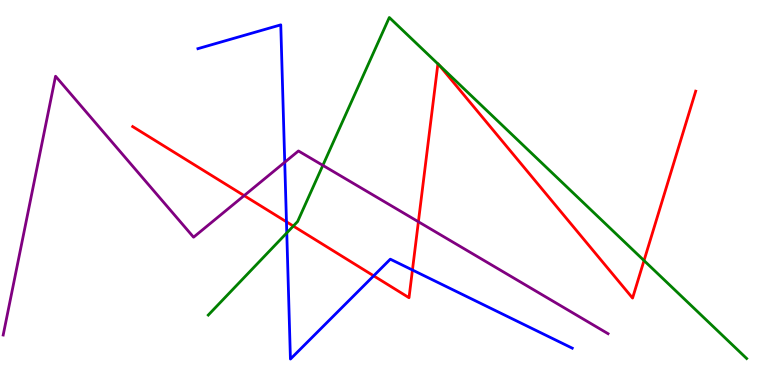[{'lines': ['blue', 'red'], 'intersections': [{'x': 3.7, 'y': 4.24}, {'x': 4.82, 'y': 2.84}, {'x': 5.32, 'y': 2.99}]}, {'lines': ['green', 'red'], 'intersections': [{'x': 3.78, 'y': 4.13}, {'x': 5.65, 'y': 8.34}, {'x': 5.66, 'y': 8.32}, {'x': 8.31, 'y': 3.23}]}, {'lines': ['purple', 'red'], 'intersections': [{'x': 3.15, 'y': 4.92}, {'x': 5.4, 'y': 4.24}]}, {'lines': ['blue', 'green'], 'intersections': [{'x': 3.7, 'y': 3.95}]}, {'lines': ['blue', 'purple'], 'intersections': [{'x': 3.67, 'y': 5.79}]}, {'lines': ['green', 'purple'], 'intersections': [{'x': 4.17, 'y': 5.7}]}]